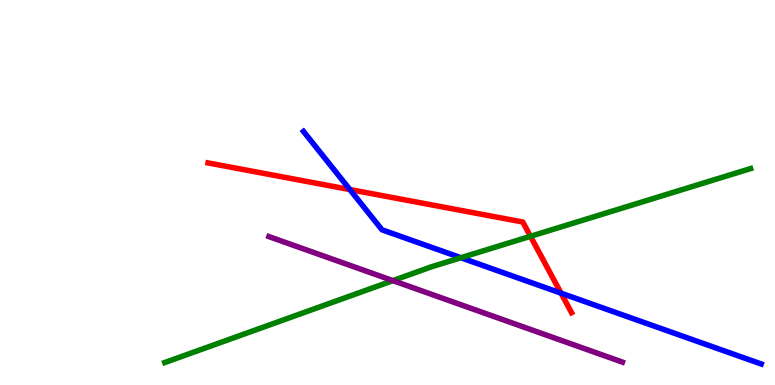[{'lines': ['blue', 'red'], 'intersections': [{'x': 4.51, 'y': 5.08}, {'x': 7.24, 'y': 2.39}]}, {'lines': ['green', 'red'], 'intersections': [{'x': 6.84, 'y': 3.86}]}, {'lines': ['purple', 'red'], 'intersections': []}, {'lines': ['blue', 'green'], 'intersections': [{'x': 5.95, 'y': 3.31}]}, {'lines': ['blue', 'purple'], 'intersections': []}, {'lines': ['green', 'purple'], 'intersections': [{'x': 5.07, 'y': 2.71}]}]